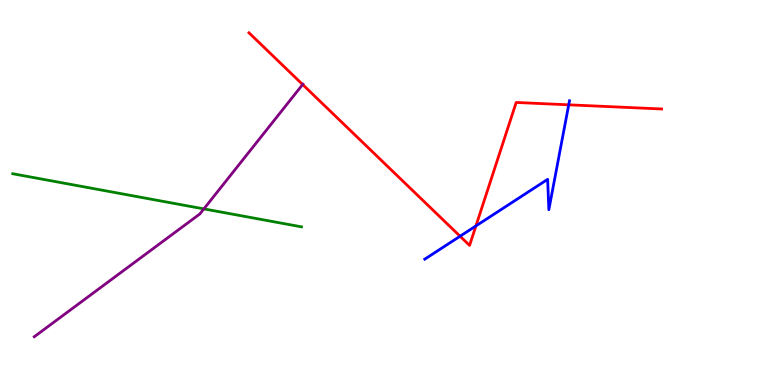[{'lines': ['blue', 'red'], 'intersections': [{'x': 5.94, 'y': 3.86}, {'x': 6.14, 'y': 4.13}, {'x': 7.34, 'y': 7.28}]}, {'lines': ['green', 'red'], 'intersections': []}, {'lines': ['purple', 'red'], 'intersections': [{'x': 3.91, 'y': 7.8}]}, {'lines': ['blue', 'green'], 'intersections': []}, {'lines': ['blue', 'purple'], 'intersections': []}, {'lines': ['green', 'purple'], 'intersections': [{'x': 2.63, 'y': 4.57}]}]